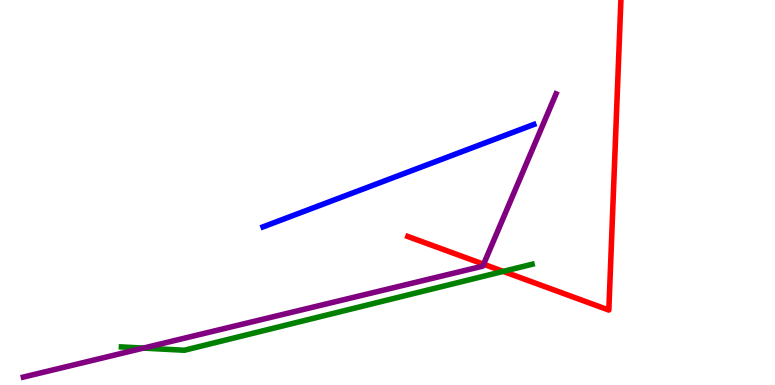[{'lines': ['blue', 'red'], 'intersections': []}, {'lines': ['green', 'red'], 'intersections': [{'x': 6.49, 'y': 2.95}]}, {'lines': ['purple', 'red'], 'intersections': [{'x': 6.24, 'y': 3.14}]}, {'lines': ['blue', 'green'], 'intersections': []}, {'lines': ['blue', 'purple'], 'intersections': []}, {'lines': ['green', 'purple'], 'intersections': [{'x': 1.85, 'y': 0.959}]}]